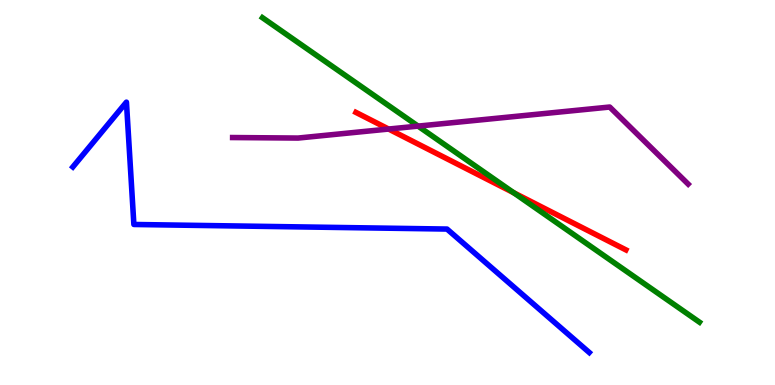[{'lines': ['blue', 'red'], 'intersections': []}, {'lines': ['green', 'red'], 'intersections': [{'x': 6.63, 'y': 4.99}]}, {'lines': ['purple', 'red'], 'intersections': [{'x': 5.01, 'y': 6.65}]}, {'lines': ['blue', 'green'], 'intersections': []}, {'lines': ['blue', 'purple'], 'intersections': []}, {'lines': ['green', 'purple'], 'intersections': [{'x': 5.39, 'y': 6.72}]}]